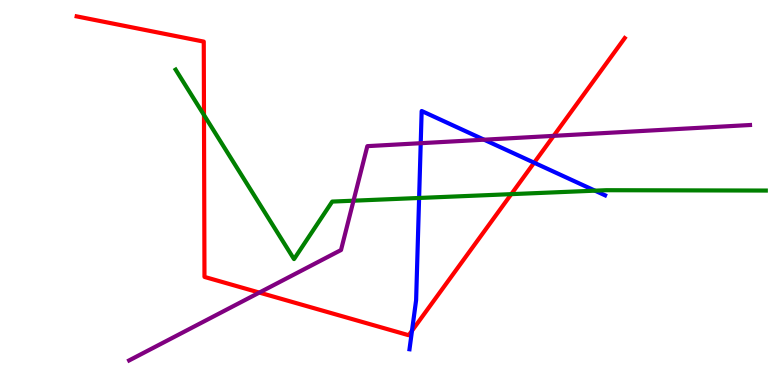[{'lines': ['blue', 'red'], 'intersections': [{'x': 5.32, 'y': 1.41}, {'x': 6.89, 'y': 5.77}]}, {'lines': ['green', 'red'], 'intersections': [{'x': 2.63, 'y': 7.01}, {'x': 6.6, 'y': 4.96}]}, {'lines': ['purple', 'red'], 'intersections': [{'x': 3.35, 'y': 2.4}, {'x': 7.14, 'y': 6.47}]}, {'lines': ['blue', 'green'], 'intersections': [{'x': 5.41, 'y': 4.86}, {'x': 7.68, 'y': 5.05}]}, {'lines': ['blue', 'purple'], 'intersections': [{'x': 5.43, 'y': 6.28}, {'x': 6.25, 'y': 6.37}]}, {'lines': ['green', 'purple'], 'intersections': [{'x': 4.56, 'y': 4.79}]}]